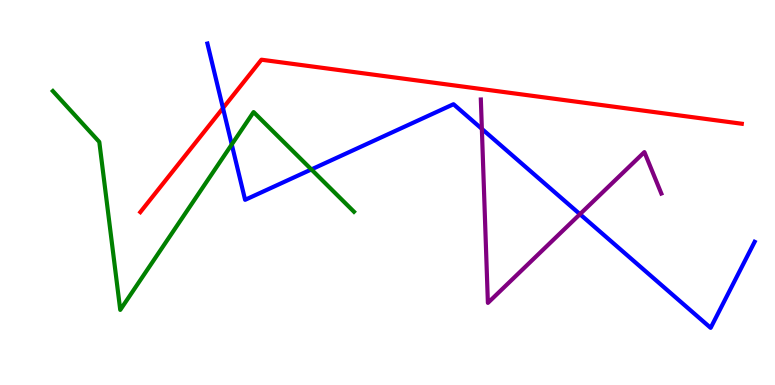[{'lines': ['blue', 'red'], 'intersections': [{'x': 2.88, 'y': 7.19}]}, {'lines': ['green', 'red'], 'intersections': []}, {'lines': ['purple', 'red'], 'intersections': []}, {'lines': ['blue', 'green'], 'intersections': [{'x': 2.99, 'y': 6.25}, {'x': 4.02, 'y': 5.6}]}, {'lines': ['blue', 'purple'], 'intersections': [{'x': 6.22, 'y': 6.65}, {'x': 7.48, 'y': 4.44}]}, {'lines': ['green', 'purple'], 'intersections': []}]